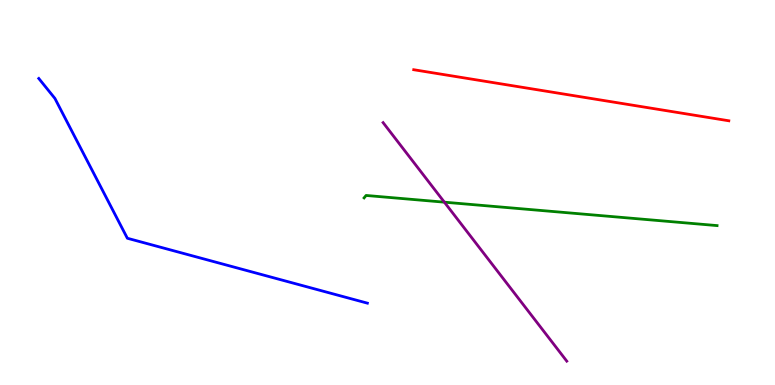[{'lines': ['blue', 'red'], 'intersections': []}, {'lines': ['green', 'red'], 'intersections': []}, {'lines': ['purple', 'red'], 'intersections': []}, {'lines': ['blue', 'green'], 'intersections': []}, {'lines': ['blue', 'purple'], 'intersections': []}, {'lines': ['green', 'purple'], 'intersections': [{'x': 5.73, 'y': 4.75}]}]